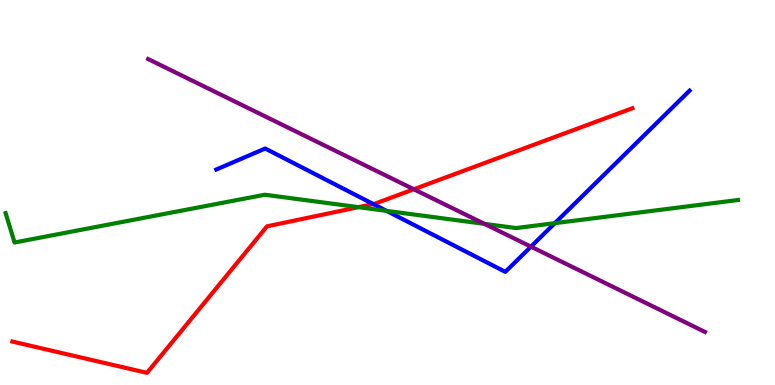[{'lines': ['blue', 'red'], 'intersections': [{'x': 4.82, 'y': 4.7}]}, {'lines': ['green', 'red'], 'intersections': [{'x': 4.63, 'y': 4.62}]}, {'lines': ['purple', 'red'], 'intersections': [{'x': 5.34, 'y': 5.08}]}, {'lines': ['blue', 'green'], 'intersections': [{'x': 4.99, 'y': 4.52}, {'x': 7.16, 'y': 4.2}]}, {'lines': ['blue', 'purple'], 'intersections': [{'x': 6.85, 'y': 3.59}]}, {'lines': ['green', 'purple'], 'intersections': [{'x': 6.25, 'y': 4.19}]}]